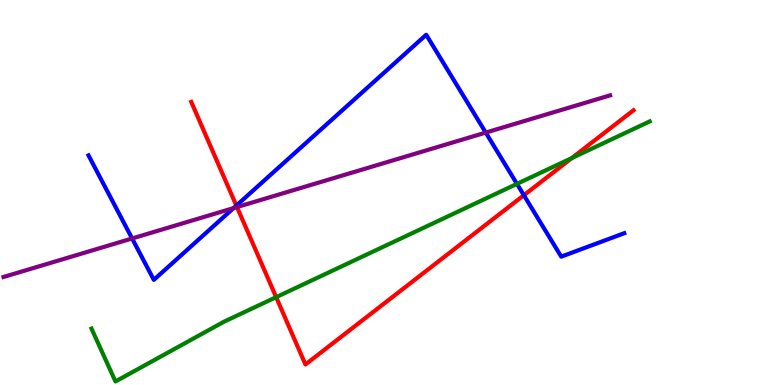[{'lines': ['blue', 'red'], 'intersections': [{'x': 3.05, 'y': 4.66}, {'x': 6.76, 'y': 4.93}]}, {'lines': ['green', 'red'], 'intersections': [{'x': 3.56, 'y': 2.28}, {'x': 7.38, 'y': 5.89}]}, {'lines': ['purple', 'red'], 'intersections': [{'x': 3.06, 'y': 4.62}]}, {'lines': ['blue', 'green'], 'intersections': [{'x': 6.67, 'y': 5.22}]}, {'lines': ['blue', 'purple'], 'intersections': [{'x': 1.7, 'y': 3.81}, {'x': 3.01, 'y': 4.6}, {'x': 6.27, 'y': 6.56}]}, {'lines': ['green', 'purple'], 'intersections': []}]